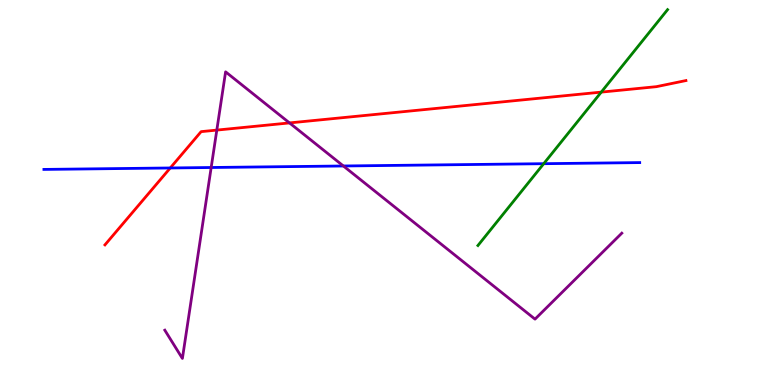[{'lines': ['blue', 'red'], 'intersections': [{'x': 2.2, 'y': 5.64}]}, {'lines': ['green', 'red'], 'intersections': [{'x': 7.76, 'y': 7.61}]}, {'lines': ['purple', 'red'], 'intersections': [{'x': 2.8, 'y': 6.62}, {'x': 3.74, 'y': 6.81}]}, {'lines': ['blue', 'green'], 'intersections': [{'x': 7.02, 'y': 5.75}]}, {'lines': ['blue', 'purple'], 'intersections': [{'x': 2.72, 'y': 5.65}, {'x': 4.43, 'y': 5.69}]}, {'lines': ['green', 'purple'], 'intersections': []}]